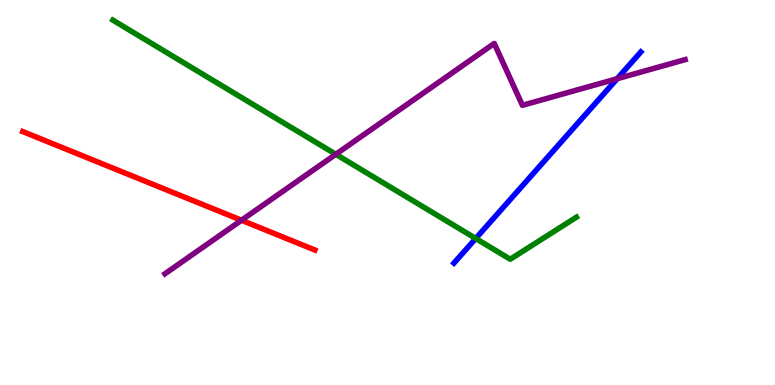[{'lines': ['blue', 'red'], 'intersections': []}, {'lines': ['green', 'red'], 'intersections': []}, {'lines': ['purple', 'red'], 'intersections': [{'x': 3.12, 'y': 4.28}]}, {'lines': ['blue', 'green'], 'intersections': [{'x': 6.14, 'y': 3.81}]}, {'lines': ['blue', 'purple'], 'intersections': [{'x': 7.96, 'y': 7.96}]}, {'lines': ['green', 'purple'], 'intersections': [{'x': 4.33, 'y': 5.99}]}]